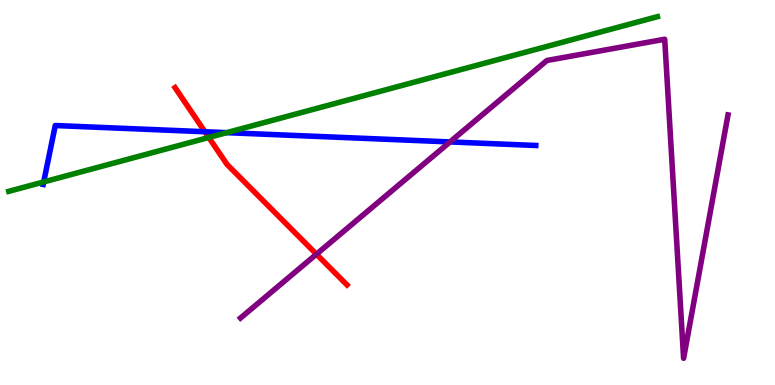[{'lines': ['blue', 'red'], 'intersections': [{'x': 2.64, 'y': 6.58}]}, {'lines': ['green', 'red'], 'intersections': [{'x': 2.69, 'y': 6.43}]}, {'lines': ['purple', 'red'], 'intersections': [{'x': 4.08, 'y': 3.4}]}, {'lines': ['blue', 'green'], 'intersections': [{'x': 0.564, 'y': 5.27}, {'x': 2.93, 'y': 6.55}]}, {'lines': ['blue', 'purple'], 'intersections': [{'x': 5.81, 'y': 6.31}]}, {'lines': ['green', 'purple'], 'intersections': []}]